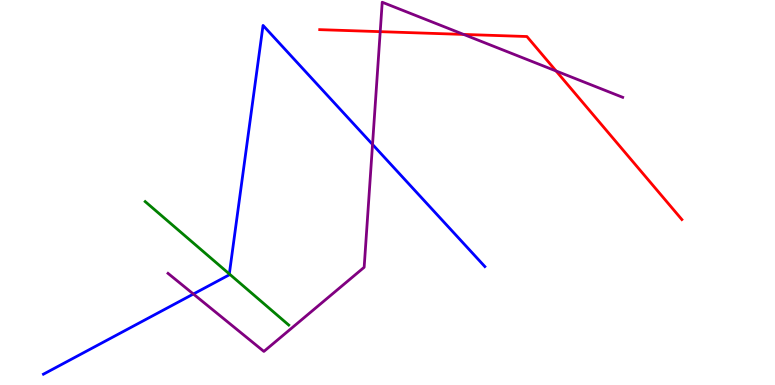[{'lines': ['blue', 'red'], 'intersections': []}, {'lines': ['green', 'red'], 'intersections': []}, {'lines': ['purple', 'red'], 'intersections': [{'x': 4.91, 'y': 9.18}, {'x': 5.98, 'y': 9.11}, {'x': 7.18, 'y': 8.16}]}, {'lines': ['blue', 'green'], 'intersections': [{'x': 2.96, 'y': 2.88}]}, {'lines': ['blue', 'purple'], 'intersections': [{'x': 2.5, 'y': 2.36}, {'x': 4.81, 'y': 6.25}]}, {'lines': ['green', 'purple'], 'intersections': []}]